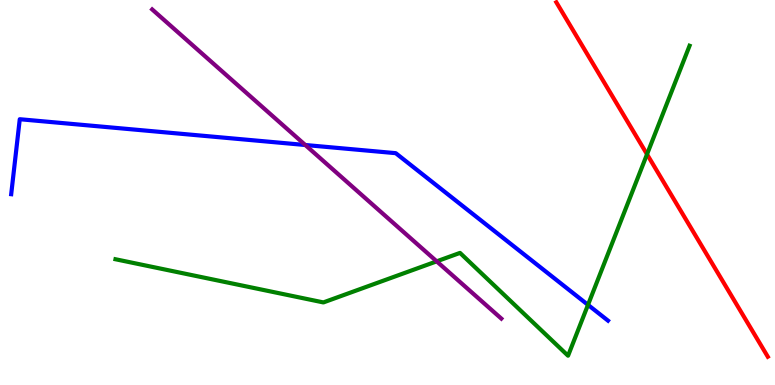[{'lines': ['blue', 'red'], 'intersections': []}, {'lines': ['green', 'red'], 'intersections': [{'x': 8.35, 'y': 5.99}]}, {'lines': ['purple', 'red'], 'intersections': []}, {'lines': ['blue', 'green'], 'intersections': [{'x': 7.59, 'y': 2.08}]}, {'lines': ['blue', 'purple'], 'intersections': [{'x': 3.94, 'y': 6.23}]}, {'lines': ['green', 'purple'], 'intersections': [{'x': 5.63, 'y': 3.21}]}]